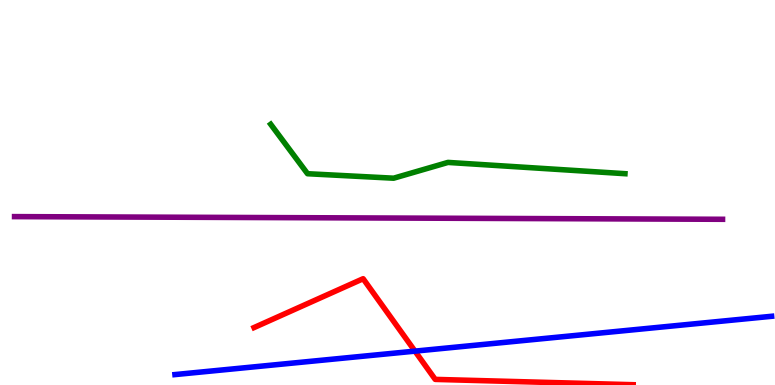[{'lines': ['blue', 'red'], 'intersections': [{'x': 5.35, 'y': 0.88}]}, {'lines': ['green', 'red'], 'intersections': []}, {'lines': ['purple', 'red'], 'intersections': []}, {'lines': ['blue', 'green'], 'intersections': []}, {'lines': ['blue', 'purple'], 'intersections': []}, {'lines': ['green', 'purple'], 'intersections': []}]